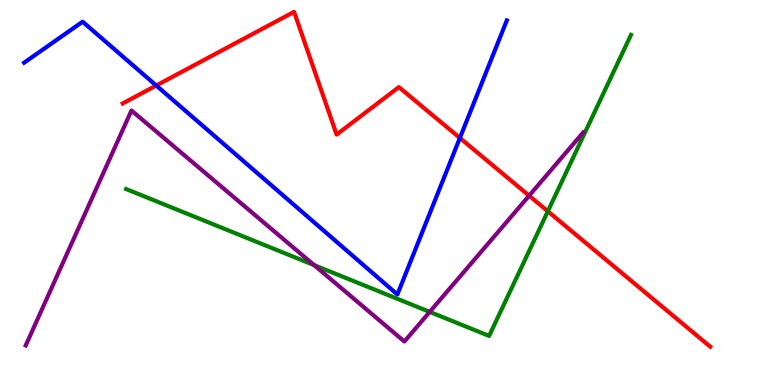[{'lines': ['blue', 'red'], 'intersections': [{'x': 2.02, 'y': 7.78}, {'x': 5.93, 'y': 6.42}]}, {'lines': ['green', 'red'], 'intersections': [{'x': 7.07, 'y': 4.51}]}, {'lines': ['purple', 'red'], 'intersections': [{'x': 6.83, 'y': 4.92}]}, {'lines': ['blue', 'green'], 'intersections': []}, {'lines': ['blue', 'purple'], 'intersections': []}, {'lines': ['green', 'purple'], 'intersections': [{'x': 4.05, 'y': 3.11}, {'x': 5.54, 'y': 1.9}]}]